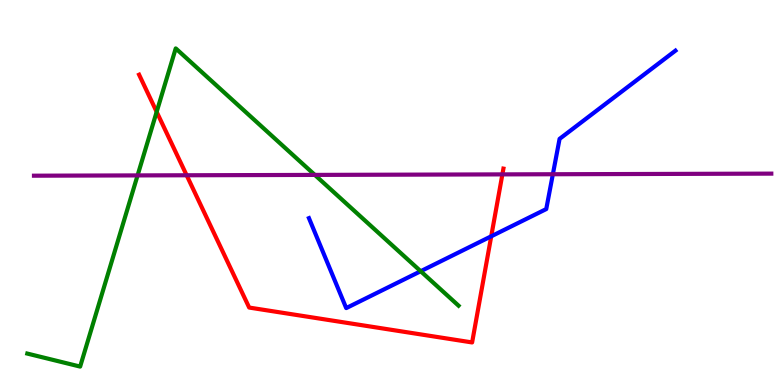[{'lines': ['blue', 'red'], 'intersections': [{'x': 6.34, 'y': 3.86}]}, {'lines': ['green', 'red'], 'intersections': [{'x': 2.02, 'y': 7.09}]}, {'lines': ['purple', 'red'], 'intersections': [{'x': 2.41, 'y': 5.45}, {'x': 6.48, 'y': 5.47}]}, {'lines': ['blue', 'green'], 'intersections': [{'x': 5.43, 'y': 2.96}]}, {'lines': ['blue', 'purple'], 'intersections': [{'x': 7.13, 'y': 5.47}]}, {'lines': ['green', 'purple'], 'intersections': [{'x': 1.78, 'y': 5.44}, {'x': 4.06, 'y': 5.46}]}]